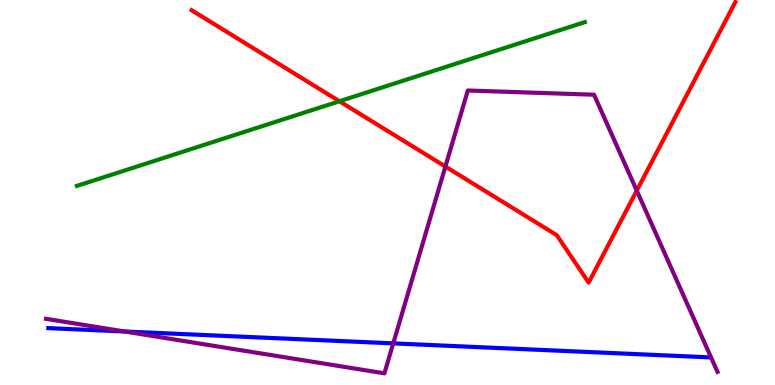[{'lines': ['blue', 'red'], 'intersections': []}, {'lines': ['green', 'red'], 'intersections': [{'x': 4.38, 'y': 7.37}]}, {'lines': ['purple', 'red'], 'intersections': [{'x': 5.75, 'y': 5.67}, {'x': 8.22, 'y': 5.05}]}, {'lines': ['blue', 'green'], 'intersections': []}, {'lines': ['blue', 'purple'], 'intersections': [{'x': 1.61, 'y': 1.39}, {'x': 5.07, 'y': 1.08}]}, {'lines': ['green', 'purple'], 'intersections': []}]